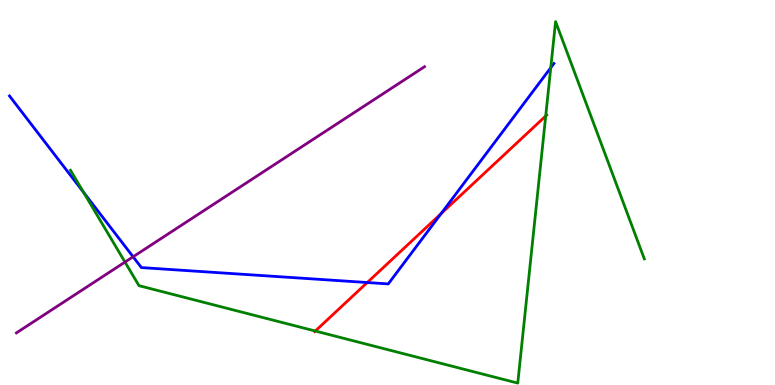[{'lines': ['blue', 'red'], 'intersections': [{'x': 4.74, 'y': 2.66}, {'x': 5.69, 'y': 4.45}]}, {'lines': ['green', 'red'], 'intersections': [{'x': 4.07, 'y': 1.4}, {'x': 7.04, 'y': 6.99}]}, {'lines': ['purple', 'red'], 'intersections': []}, {'lines': ['blue', 'green'], 'intersections': [{'x': 1.08, 'y': 5.0}, {'x': 7.11, 'y': 8.24}]}, {'lines': ['blue', 'purple'], 'intersections': [{'x': 1.72, 'y': 3.33}]}, {'lines': ['green', 'purple'], 'intersections': [{'x': 1.61, 'y': 3.19}]}]